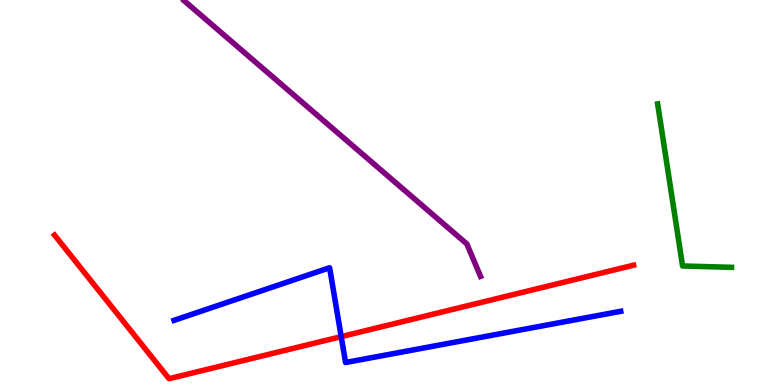[{'lines': ['blue', 'red'], 'intersections': [{'x': 4.4, 'y': 1.26}]}, {'lines': ['green', 'red'], 'intersections': []}, {'lines': ['purple', 'red'], 'intersections': []}, {'lines': ['blue', 'green'], 'intersections': []}, {'lines': ['blue', 'purple'], 'intersections': []}, {'lines': ['green', 'purple'], 'intersections': []}]